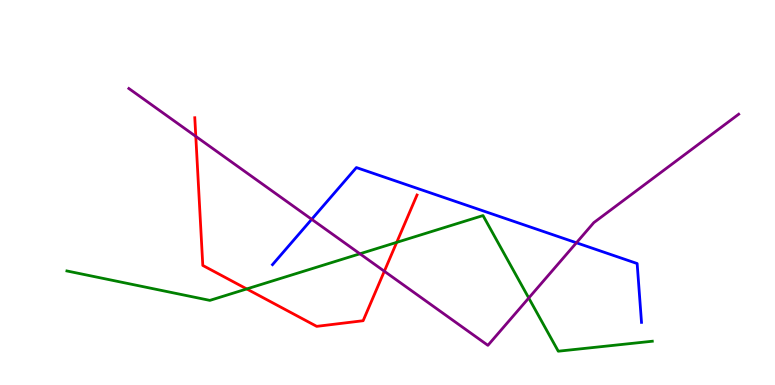[{'lines': ['blue', 'red'], 'intersections': []}, {'lines': ['green', 'red'], 'intersections': [{'x': 3.18, 'y': 2.5}, {'x': 5.12, 'y': 3.7}]}, {'lines': ['purple', 'red'], 'intersections': [{'x': 2.53, 'y': 6.46}, {'x': 4.96, 'y': 2.95}]}, {'lines': ['blue', 'green'], 'intersections': []}, {'lines': ['blue', 'purple'], 'intersections': [{'x': 4.02, 'y': 4.3}, {'x': 7.44, 'y': 3.69}]}, {'lines': ['green', 'purple'], 'intersections': [{'x': 4.64, 'y': 3.41}, {'x': 6.82, 'y': 2.26}]}]